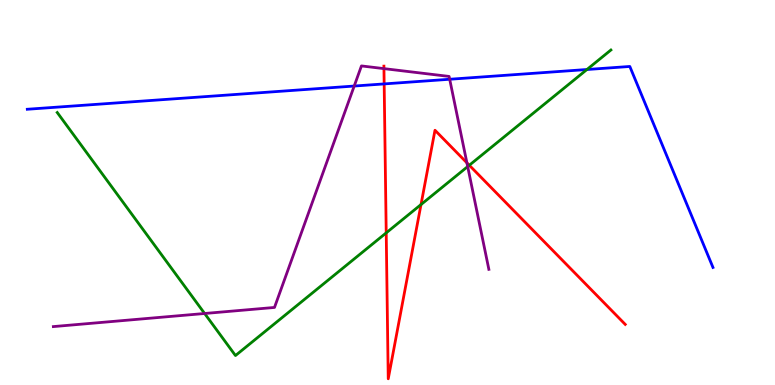[{'lines': ['blue', 'red'], 'intersections': [{'x': 4.96, 'y': 7.82}]}, {'lines': ['green', 'red'], 'intersections': [{'x': 4.98, 'y': 3.95}, {'x': 5.43, 'y': 4.69}, {'x': 6.06, 'y': 5.71}]}, {'lines': ['purple', 'red'], 'intersections': [{'x': 4.95, 'y': 8.22}, {'x': 6.02, 'y': 5.77}]}, {'lines': ['blue', 'green'], 'intersections': [{'x': 7.57, 'y': 8.19}]}, {'lines': ['blue', 'purple'], 'intersections': [{'x': 4.57, 'y': 7.77}, {'x': 5.8, 'y': 7.94}]}, {'lines': ['green', 'purple'], 'intersections': [{'x': 2.64, 'y': 1.86}, {'x': 6.03, 'y': 5.67}]}]